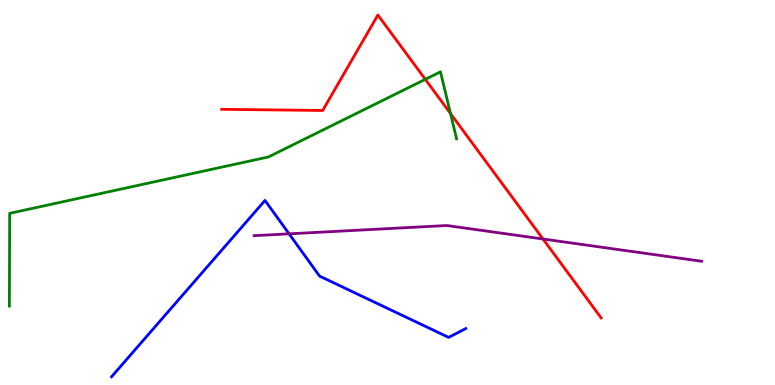[{'lines': ['blue', 'red'], 'intersections': []}, {'lines': ['green', 'red'], 'intersections': [{'x': 5.49, 'y': 7.94}, {'x': 5.81, 'y': 7.05}]}, {'lines': ['purple', 'red'], 'intersections': [{'x': 7.01, 'y': 3.79}]}, {'lines': ['blue', 'green'], 'intersections': []}, {'lines': ['blue', 'purple'], 'intersections': [{'x': 3.73, 'y': 3.93}]}, {'lines': ['green', 'purple'], 'intersections': []}]